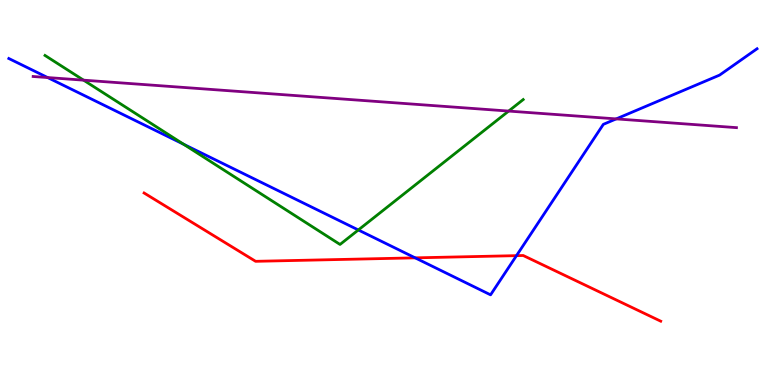[{'lines': ['blue', 'red'], 'intersections': [{'x': 5.36, 'y': 3.3}, {'x': 6.66, 'y': 3.36}]}, {'lines': ['green', 'red'], 'intersections': []}, {'lines': ['purple', 'red'], 'intersections': []}, {'lines': ['blue', 'green'], 'intersections': [{'x': 2.37, 'y': 6.25}, {'x': 4.62, 'y': 4.03}]}, {'lines': ['blue', 'purple'], 'intersections': [{'x': 0.615, 'y': 7.99}, {'x': 7.95, 'y': 6.91}]}, {'lines': ['green', 'purple'], 'intersections': [{'x': 1.08, 'y': 7.92}, {'x': 6.56, 'y': 7.11}]}]